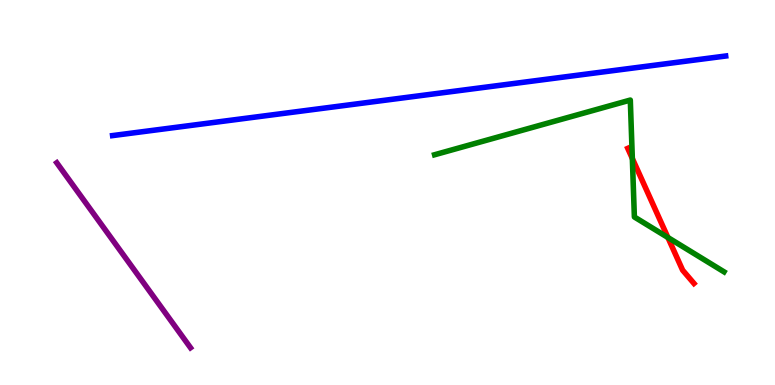[{'lines': ['blue', 'red'], 'intersections': []}, {'lines': ['green', 'red'], 'intersections': [{'x': 8.16, 'y': 5.88}, {'x': 8.62, 'y': 3.83}]}, {'lines': ['purple', 'red'], 'intersections': []}, {'lines': ['blue', 'green'], 'intersections': []}, {'lines': ['blue', 'purple'], 'intersections': []}, {'lines': ['green', 'purple'], 'intersections': []}]